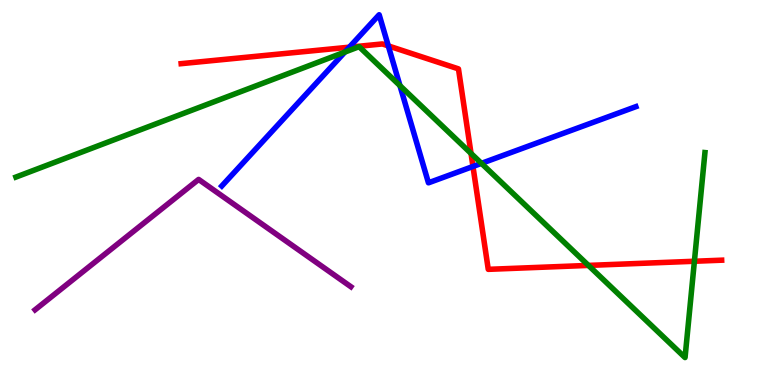[{'lines': ['blue', 'red'], 'intersections': [{'x': 4.51, 'y': 8.77}, {'x': 5.01, 'y': 8.81}, {'x': 6.1, 'y': 5.68}]}, {'lines': ['green', 'red'], 'intersections': [{'x': 6.08, 'y': 6.02}, {'x': 7.59, 'y': 3.11}, {'x': 8.96, 'y': 3.21}]}, {'lines': ['purple', 'red'], 'intersections': []}, {'lines': ['blue', 'green'], 'intersections': [{'x': 4.45, 'y': 8.65}, {'x': 5.16, 'y': 7.78}, {'x': 6.21, 'y': 5.76}]}, {'lines': ['blue', 'purple'], 'intersections': []}, {'lines': ['green', 'purple'], 'intersections': []}]